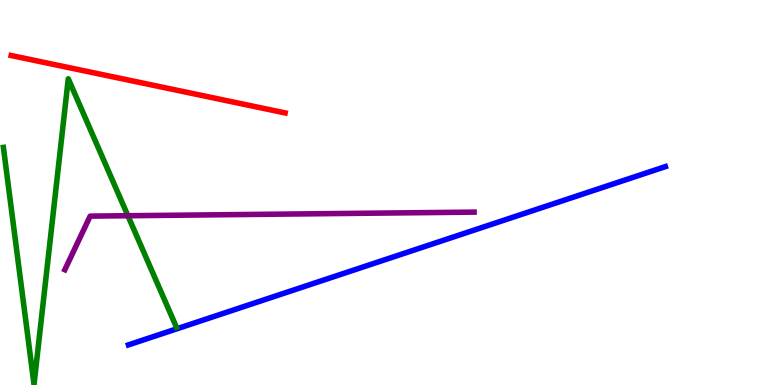[{'lines': ['blue', 'red'], 'intersections': []}, {'lines': ['green', 'red'], 'intersections': []}, {'lines': ['purple', 'red'], 'intersections': []}, {'lines': ['blue', 'green'], 'intersections': []}, {'lines': ['blue', 'purple'], 'intersections': []}, {'lines': ['green', 'purple'], 'intersections': [{'x': 1.65, 'y': 4.4}]}]